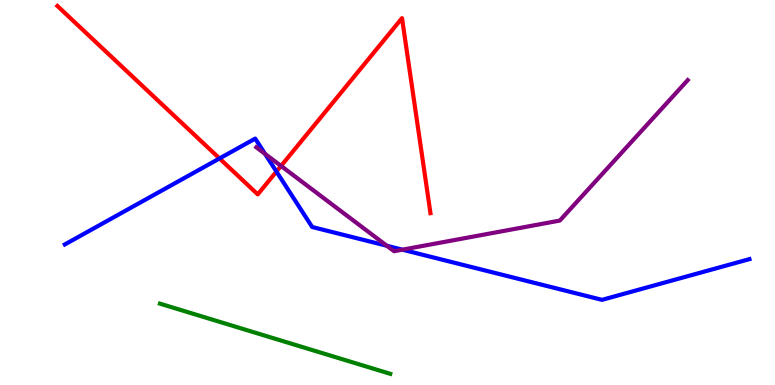[{'lines': ['blue', 'red'], 'intersections': [{'x': 2.83, 'y': 5.88}, {'x': 3.57, 'y': 5.54}]}, {'lines': ['green', 'red'], 'intersections': []}, {'lines': ['purple', 'red'], 'intersections': [{'x': 3.63, 'y': 5.69}]}, {'lines': ['blue', 'green'], 'intersections': []}, {'lines': ['blue', 'purple'], 'intersections': [{'x': 3.42, 'y': 6.0}, {'x': 4.99, 'y': 3.62}, {'x': 5.19, 'y': 3.51}]}, {'lines': ['green', 'purple'], 'intersections': []}]